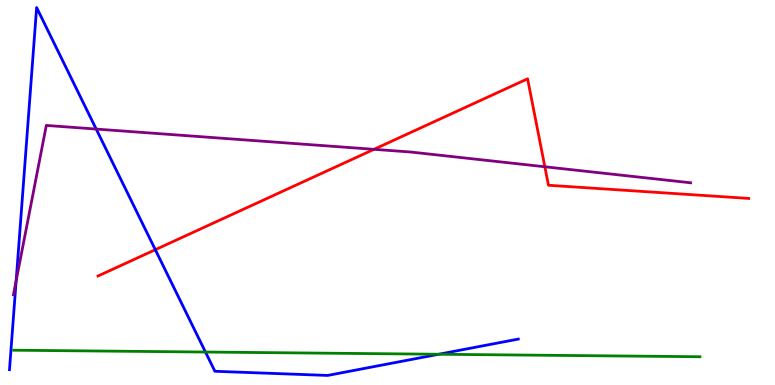[{'lines': ['blue', 'red'], 'intersections': [{'x': 2.0, 'y': 3.51}]}, {'lines': ['green', 'red'], 'intersections': []}, {'lines': ['purple', 'red'], 'intersections': [{'x': 4.83, 'y': 6.12}, {'x': 7.03, 'y': 5.67}]}, {'lines': ['blue', 'green'], 'intersections': [{'x': 2.65, 'y': 0.856}, {'x': 5.66, 'y': 0.799}]}, {'lines': ['blue', 'purple'], 'intersections': [{'x': 0.209, 'y': 2.71}, {'x': 1.24, 'y': 6.65}]}, {'lines': ['green', 'purple'], 'intersections': []}]